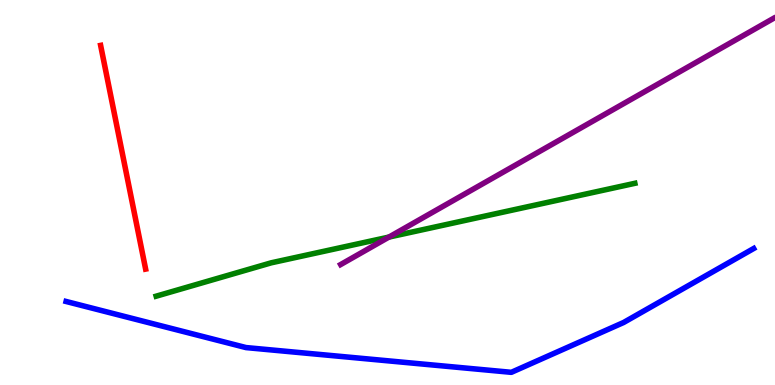[{'lines': ['blue', 'red'], 'intersections': []}, {'lines': ['green', 'red'], 'intersections': []}, {'lines': ['purple', 'red'], 'intersections': []}, {'lines': ['blue', 'green'], 'intersections': []}, {'lines': ['blue', 'purple'], 'intersections': []}, {'lines': ['green', 'purple'], 'intersections': [{'x': 5.02, 'y': 3.84}]}]